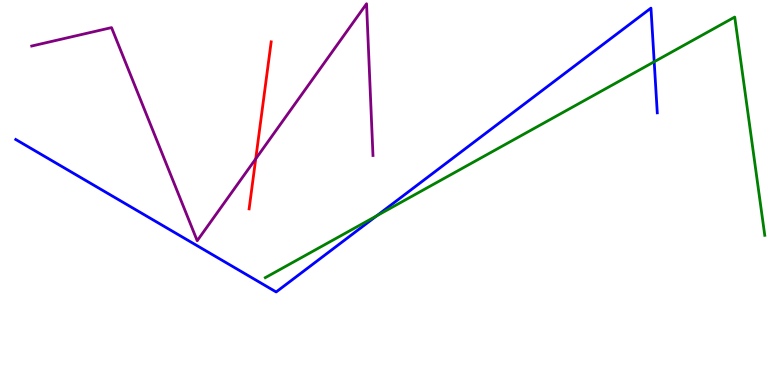[{'lines': ['blue', 'red'], 'intersections': []}, {'lines': ['green', 'red'], 'intersections': []}, {'lines': ['purple', 'red'], 'intersections': [{'x': 3.3, 'y': 5.87}]}, {'lines': ['blue', 'green'], 'intersections': [{'x': 4.86, 'y': 4.39}, {'x': 8.44, 'y': 8.4}]}, {'lines': ['blue', 'purple'], 'intersections': []}, {'lines': ['green', 'purple'], 'intersections': []}]